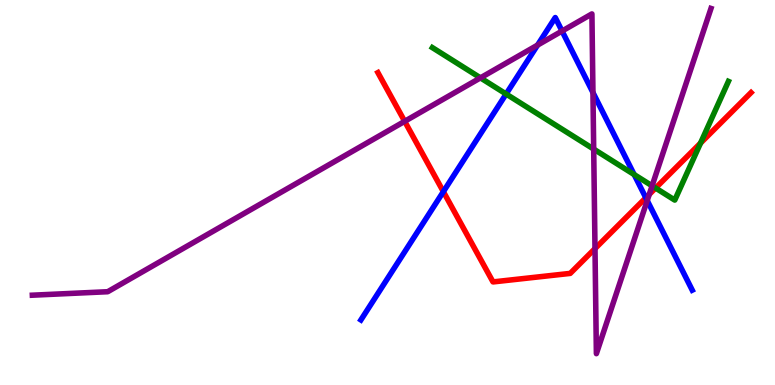[{'lines': ['blue', 'red'], 'intersections': [{'x': 5.72, 'y': 5.02}, {'x': 8.33, 'y': 4.86}]}, {'lines': ['green', 'red'], 'intersections': [{'x': 8.46, 'y': 5.12}, {'x': 9.04, 'y': 6.28}]}, {'lines': ['purple', 'red'], 'intersections': [{'x': 5.22, 'y': 6.85}, {'x': 7.68, 'y': 3.54}, {'x': 8.38, 'y': 4.95}]}, {'lines': ['blue', 'green'], 'intersections': [{'x': 6.53, 'y': 7.56}, {'x': 8.18, 'y': 5.47}]}, {'lines': ['blue', 'purple'], 'intersections': [{'x': 6.94, 'y': 8.83}, {'x': 7.25, 'y': 9.19}, {'x': 7.65, 'y': 7.6}, {'x': 8.35, 'y': 4.79}]}, {'lines': ['green', 'purple'], 'intersections': [{'x': 6.2, 'y': 7.98}, {'x': 7.66, 'y': 6.13}, {'x': 8.41, 'y': 5.17}]}]